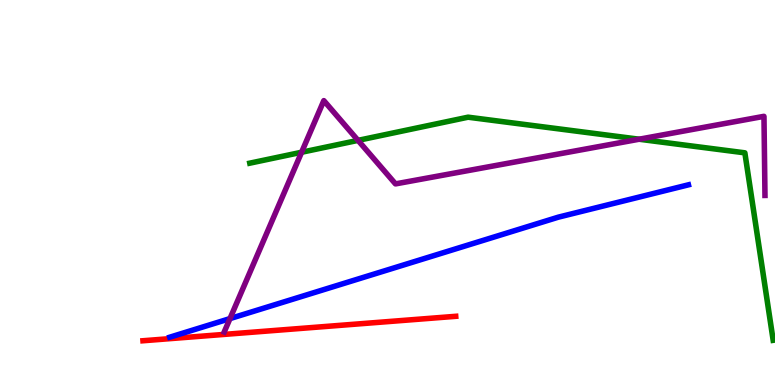[{'lines': ['blue', 'red'], 'intersections': []}, {'lines': ['green', 'red'], 'intersections': []}, {'lines': ['purple', 'red'], 'intersections': []}, {'lines': ['blue', 'green'], 'intersections': []}, {'lines': ['blue', 'purple'], 'intersections': [{'x': 2.97, 'y': 1.72}]}, {'lines': ['green', 'purple'], 'intersections': [{'x': 3.89, 'y': 6.05}, {'x': 4.62, 'y': 6.35}, {'x': 8.25, 'y': 6.38}]}]